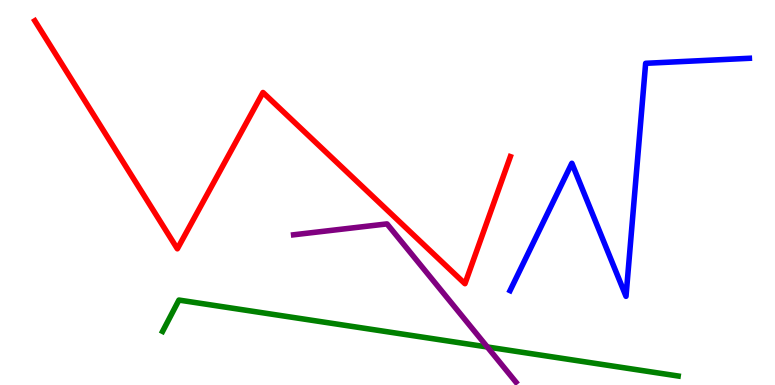[{'lines': ['blue', 'red'], 'intersections': []}, {'lines': ['green', 'red'], 'intersections': []}, {'lines': ['purple', 'red'], 'intersections': []}, {'lines': ['blue', 'green'], 'intersections': []}, {'lines': ['blue', 'purple'], 'intersections': []}, {'lines': ['green', 'purple'], 'intersections': [{'x': 6.29, 'y': 0.988}]}]